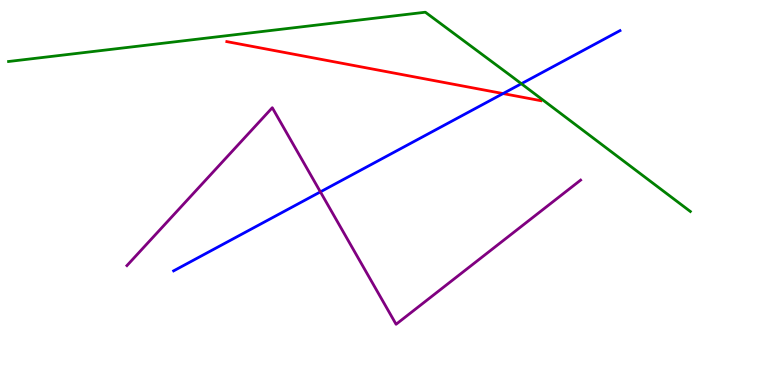[{'lines': ['blue', 'red'], 'intersections': [{'x': 6.49, 'y': 7.57}]}, {'lines': ['green', 'red'], 'intersections': []}, {'lines': ['purple', 'red'], 'intersections': []}, {'lines': ['blue', 'green'], 'intersections': [{'x': 6.73, 'y': 7.83}]}, {'lines': ['blue', 'purple'], 'intersections': [{'x': 4.13, 'y': 5.02}]}, {'lines': ['green', 'purple'], 'intersections': []}]